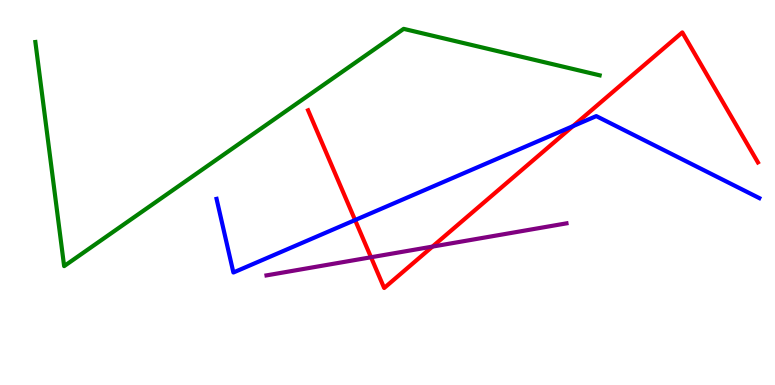[{'lines': ['blue', 'red'], 'intersections': [{'x': 4.58, 'y': 4.28}, {'x': 7.39, 'y': 6.72}]}, {'lines': ['green', 'red'], 'intersections': []}, {'lines': ['purple', 'red'], 'intersections': [{'x': 4.79, 'y': 3.32}, {'x': 5.58, 'y': 3.59}]}, {'lines': ['blue', 'green'], 'intersections': []}, {'lines': ['blue', 'purple'], 'intersections': []}, {'lines': ['green', 'purple'], 'intersections': []}]